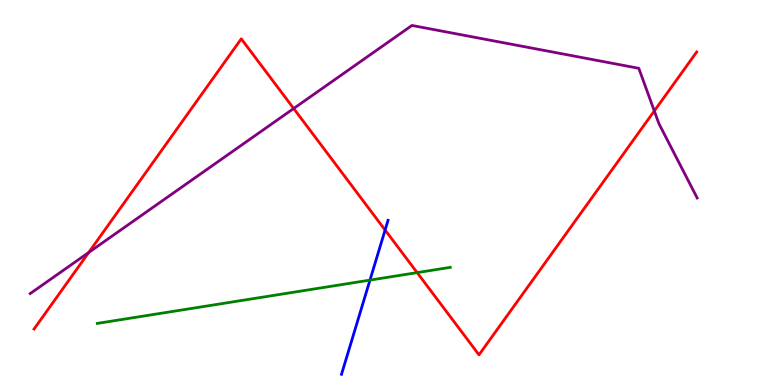[{'lines': ['blue', 'red'], 'intersections': [{'x': 4.97, 'y': 4.03}]}, {'lines': ['green', 'red'], 'intersections': [{'x': 5.38, 'y': 2.92}]}, {'lines': ['purple', 'red'], 'intersections': [{'x': 1.14, 'y': 3.44}, {'x': 3.79, 'y': 7.18}, {'x': 8.44, 'y': 7.12}]}, {'lines': ['blue', 'green'], 'intersections': [{'x': 4.77, 'y': 2.72}]}, {'lines': ['blue', 'purple'], 'intersections': []}, {'lines': ['green', 'purple'], 'intersections': []}]